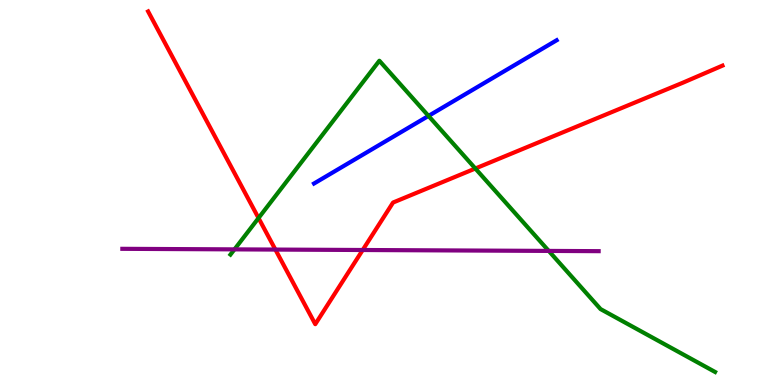[{'lines': ['blue', 'red'], 'intersections': []}, {'lines': ['green', 'red'], 'intersections': [{'x': 3.34, 'y': 4.34}, {'x': 6.13, 'y': 5.62}]}, {'lines': ['purple', 'red'], 'intersections': [{'x': 3.55, 'y': 3.52}, {'x': 4.68, 'y': 3.51}]}, {'lines': ['blue', 'green'], 'intersections': [{'x': 5.53, 'y': 6.99}]}, {'lines': ['blue', 'purple'], 'intersections': []}, {'lines': ['green', 'purple'], 'intersections': [{'x': 3.03, 'y': 3.52}, {'x': 7.08, 'y': 3.48}]}]